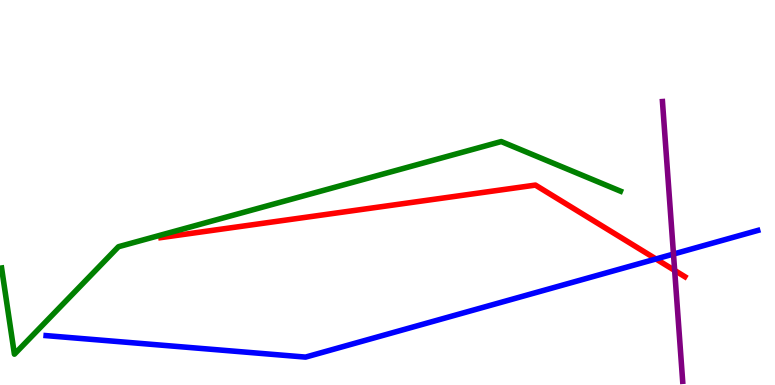[{'lines': ['blue', 'red'], 'intersections': [{'x': 8.46, 'y': 3.27}]}, {'lines': ['green', 'red'], 'intersections': []}, {'lines': ['purple', 'red'], 'intersections': [{'x': 8.71, 'y': 2.98}]}, {'lines': ['blue', 'green'], 'intersections': []}, {'lines': ['blue', 'purple'], 'intersections': [{'x': 8.69, 'y': 3.4}]}, {'lines': ['green', 'purple'], 'intersections': []}]